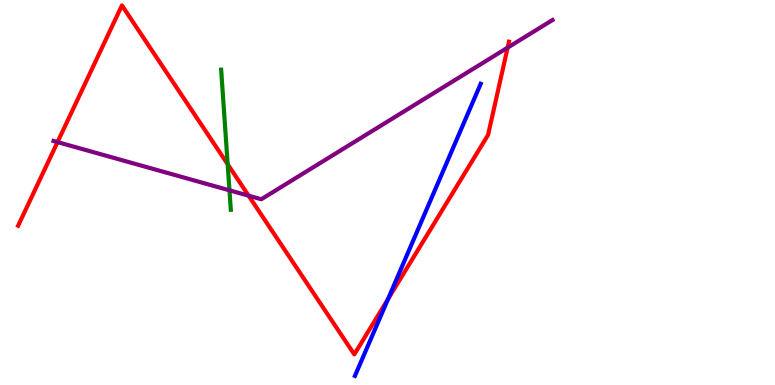[{'lines': ['blue', 'red'], 'intersections': [{'x': 5.01, 'y': 2.23}]}, {'lines': ['green', 'red'], 'intersections': [{'x': 2.94, 'y': 5.73}]}, {'lines': ['purple', 'red'], 'intersections': [{'x': 0.742, 'y': 6.31}, {'x': 3.21, 'y': 4.92}, {'x': 6.55, 'y': 8.76}]}, {'lines': ['blue', 'green'], 'intersections': []}, {'lines': ['blue', 'purple'], 'intersections': []}, {'lines': ['green', 'purple'], 'intersections': [{'x': 2.96, 'y': 5.06}]}]